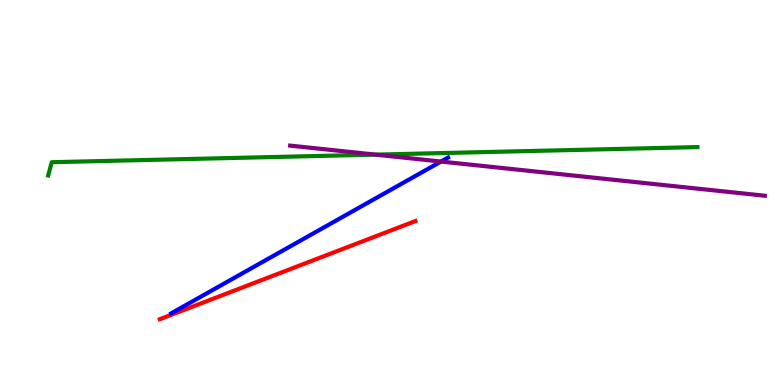[{'lines': ['blue', 'red'], 'intersections': []}, {'lines': ['green', 'red'], 'intersections': []}, {'lines': ['purple', 'red'], 'intersections': []}, {'lines': ['blue', 'green'], 'intersections': []}, {'lines': ['blue', 'purple'], 'intersections': [{'x': 5.69, 'y': 5.8}]}, {'lines': ['green', 'purple'], 'intersections': [{'x': 4.85, 'y': 5.98}]}]